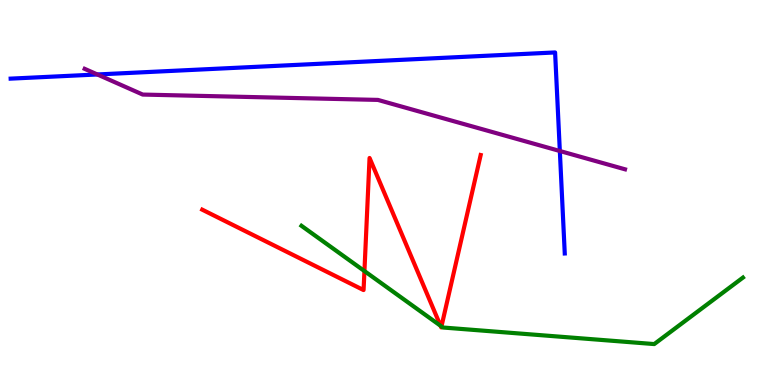[{'lines': ['blue', 'red'], 'intersections': []}, {'lines': ['green', 'red'], 'intersections': [{'x': 4.7, 'y': 2.96}, {'x': 5.68, 'y': 1.54}, {'x': 5.7, 'y': 1.52}]}, {'lines': ['purple', 'red'], 'intersections': []}, {'lines': ['blue', 'green'], 'intersections': []}, {'lines': ['blue', 'purple'], 'intersections': [{'x': 1.26, 'y': 8.07}, {'x': 7.22, 'y': 6.08}]}, {'lines': ['green', 'purple'], 'intersections': []}]